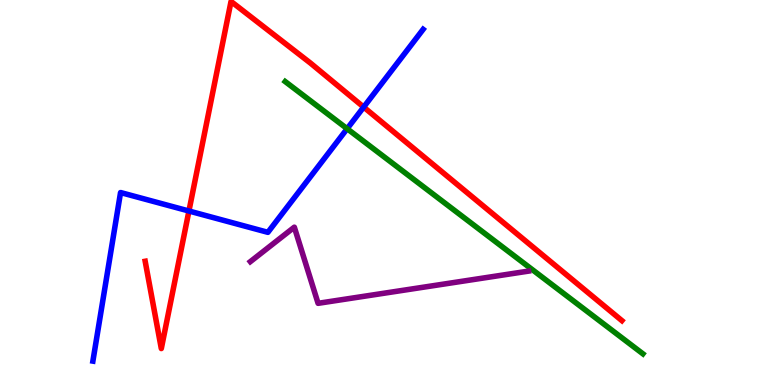[{'lines': ['blue', 'red'], 'intersections': [{'x': 2.44, 'y': 4.52}, {'x': 4.69, 'y': 7.22}]}, {'lines': ['green', 'red'], 'intersections': []}, {'lines': ['purple', 'red'], 'intersections': []}, {'lines': ['blue', 'green'], 'intersections': [{'x': 4.48, 'y': 6.66}]}, {'lines': ['blue', 'purple'], 'intersections': []}, {'lines': ['green', 'purple'], 'intersections': []}]